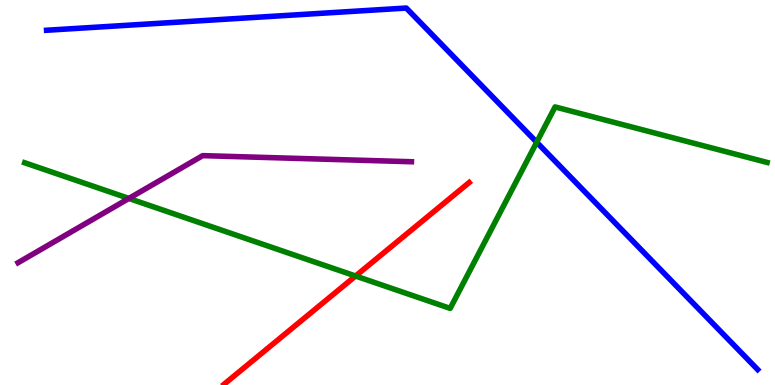[{'lines': ['blue', 'red'], 'intersections': []}, {'lines': ['green', 'red'], 'intersections': [{'x': 4.59, 'y': 2.83}]}, {'lines': ['purple', 'red'], 'intersections': []}, {'lines': ['blue', 'green'], 'intersections': [{'x': 6.93, 'y': 6.31}]}, {'lines': ['blue', 'purple'], 'intersections': []}, {'lines': ['green', 'purple'], 'intersections': [{'x': 1.66, 'y': 4.85}]}]